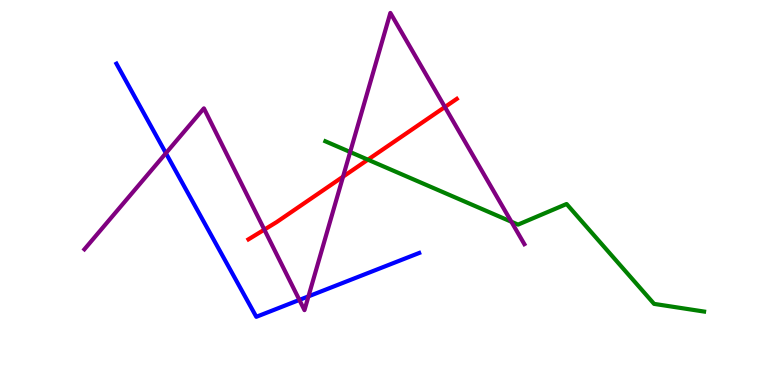[{'lines': ['blue', 'red'], 'intersections': []}, {'lines': ['green', 'red'], 'intersections': [{'x': 4.75, 'y': 5.85}]}, {'lines': ['purple', 'red'], 'intersections': [{'x': 3.41, 'y': 4.04}, {'x': 4.43, 'y': 5.41}, {'x': 5.74, 'y': 7.22}]}, {'lines': ['blue', 'green'], 'intersections': []}, {'lines': ['blue', 'purple'], 'intersections': [{'x': 2.14, 'y': 6.02}, {'x': 3.86, 'y': 2.21}, {'x': 3.98, 'y': 2.3}]}, {'lines': ['green', 'purple'], 'intersections': [{'x': 4.52, 'y': 6.05}, {'x': 6.6, 'y': 4.24}]}]